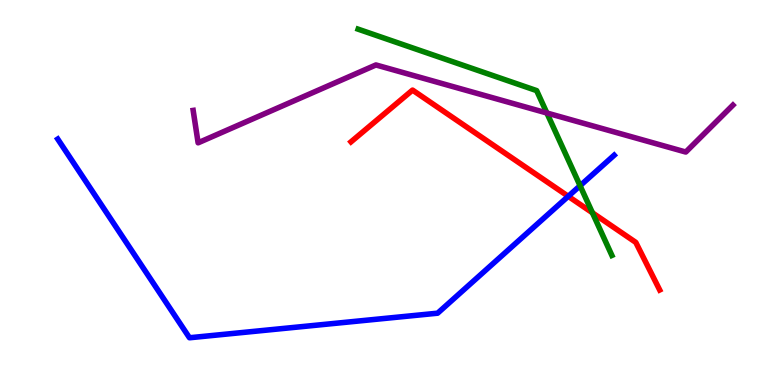[{'lines': ['blue', 'red'], 'intersections': [{'x': 7.33, 'y': 4.9}]}, {'lines': ['green', 'red'], 'intersections': [{'x': 7.64, 'y': 4.47}]}, {'lines': ['purple', 'red'], 'intersections': []}, {'lines': ['blue', 'green'], 'intersections': [{'x': 7.48, 'y': 5.18}]}, {'lines': ['blue', 'purple'], 'intersections': []}, {'lines': ['green', 'purple'], 'intersections': [{'x': 7.06, 'y': 7.07}]}]